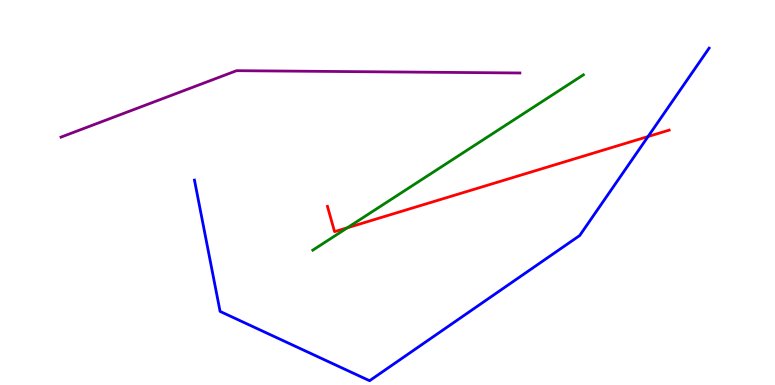[{'lines': ['blue', 'red'], 'intersections': [{'x': 8.36, 'y': 6.45}]}, {'lines': ['green', 'red'], 'intersections': [{'x': 4.48, 'y': 4.08}]}, {'lines': ['purple', 'red'], 'intersections': []}, {'lines': ['blue', 'green'], 'intersections': []}, {'lines': ['blue', 'purple'], 'intersections': []}, {'lines': ['green', 'purple'], 'intersections': []}]